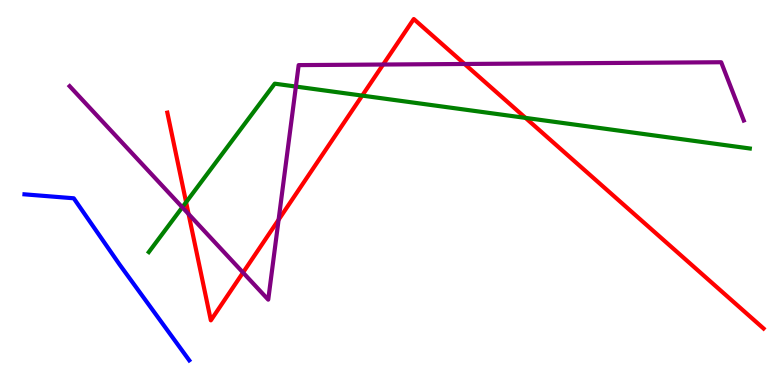[{'lines': ['blue', 'red'], 'intersections': []}, {'lines': ['green', 'red'], 'intersections': [{'x': 2.4, 'y': 4.75}, {'x': 4.67, 'y': 7.52}, {'x': 6.78, 'y': 6.94}]}, {'lines': ['purple', 'red'], 'intersections': [{'x': 2.43, 'y': 4.44}, {'x': 3.14, 'y': 2.92}, {'x': 3.59, 'y': 4.29}, {'x': 4.94, 'y': 8.32}, {'x': 5.99, 'y': 8.34}]}, {'lines': ['blue', 'green'], 'intersections': []}, {'lines': ['blue', 'purple'], 'intersections': []}, {'lines': ['green', 'purple'], 'intersections': [{'x': 2.35, 'y': 4.62}, {'x': 3.82, 'y': 7.75}]}]